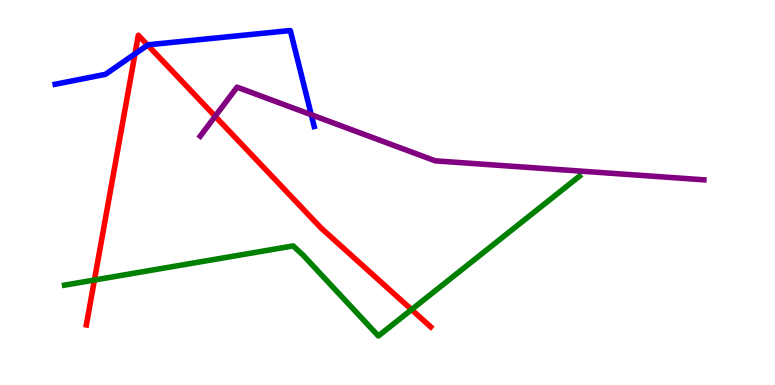[{'lines': ['blue', 'red'], 'intersections': [{'x': 1.74, 'y': 8.6}, {'x': 1.91, 'y': 8.83}]}, {'lines': ['green', 'red'], 'intersections': [{'x': 1.22, 'y': 2.73}, {'x': 5.31, 'y': 1.96}]}, {'lines': ['purple', 'red'], 'intersections': [{'x': 2.78, 'y': 6.98}]}, {'lines': ['blue', 'green'], 'intersections': []}, {'lines': ['blue', 'purple'], 'intersections': [{'x': 4.02, 'y': 7.02}]}, {'lines': ['green', 'purple'], 'intersections': []}]